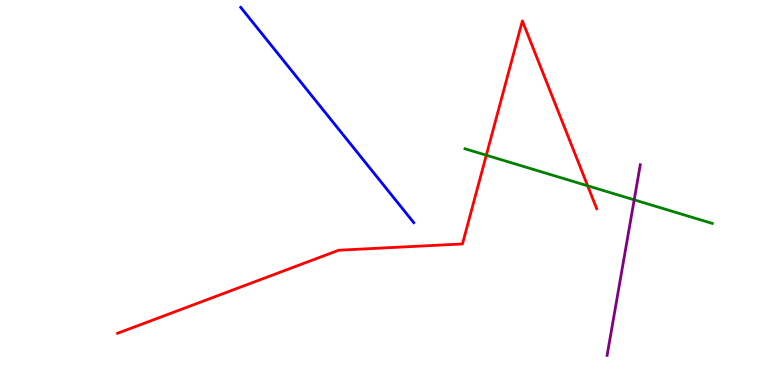[{'lines': ['blue', 'red'], 'intersections': []}, {'lines': ['green', 'red'], 'intersections': [{'x': 6.27, 'y': 5.97}, {'x': 7.58, 'y': 5.17}]}, {'lines': ['purple', 'red'], 'intersections': []}, {'lines': ['blue', 'green'], 'intersections': []}, {'lines': ['blue', 'purple'], 'intersections': []}, {'lines': ['green', 'purple'], 'intersections': [{'x': 8.18, 'y': 4.81}]}]